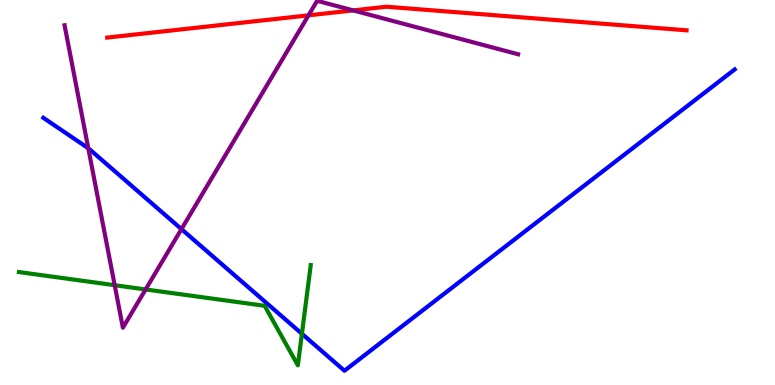[{'lines': ['blue', 'red'], 'intersections': []}, {'lines': ['green', 'red'], 'intersections': []}, {'lines': ['purple', 'red'], 'intersections': [{'x': 3.98, 'y': 9.6}, {'x': 4.56, 'y': 9.73}]}, {'lines': ['blue', 'green'], 'intersections': [{'x': 3.9, 'y': 1.33}]}, {'lines': ['blue', 'purple'], 'intersections': [{'x': 1.14, 'y': 6.15}, {'x': 2.34, 'y': 4.05}]}, {'lines': ['green', 'purple'], 'intersections': [{'x': 1.48, 'y': 2.59}, {'x': 1.88, 'y': 2.48}]}]